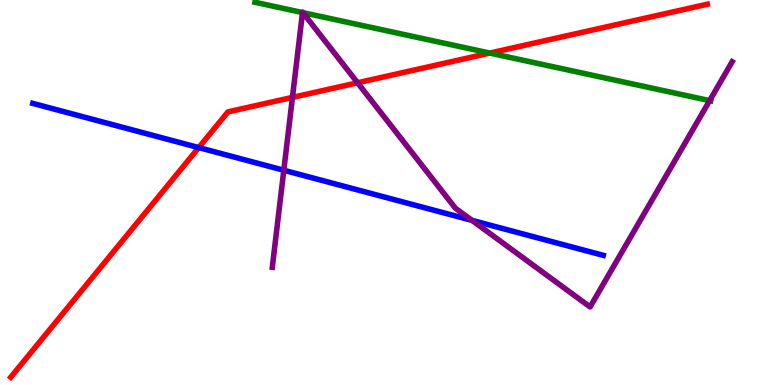[{'lines': ['blue', 'red'], 'intersections': [{'x': 2.56, 'y': 6.17}]}, {'lines': ['green', 'red'], 'intersections': [{'x': 6.32, 'y': 8.62}]}, {'lines': ['purple', 'red'], 'intersections': [{'x': 3.77, 'y': 7.47}, {'x': 4.61, 'y': 7.85}]}, {'lines': ['blue', 'green'], 'intersections': []}, {'lines': ['blue', 'purple'], 'intersections': [{'x': 3.66, 'y': 5.58}, {'x': 6.09, 'y': 4.28}]}, {'lines': ['green', 'purple'], 'intersections': [{'x': 3.9, 'y': 9.67}, {'x': 3.91, 'y': 9.67}, {'x': 9.16, 'y': 7.39}]}]